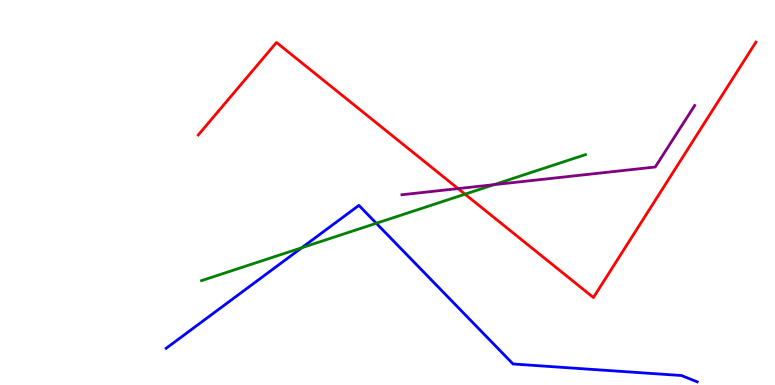[{'lines': ['blue', 'red'], 'intersections': []}, {'lines': ['green', 'red'], 'intersections': [{'x': 6.0, 'y': 4.96}]}, {'lines': ['purple', 'red'], 'intersections': [{'x': 5.91, 'y': 5.1}]}, {'lines': ['blue', 'green'], 'intersections': [{'x': 3.89, 'y': 3.57}, {'x': 4.86, 'y': 4.2}]}, {'lines': ['blue', 'purple'], 'intersections': []}, {'lines': ['green', 'purple'], 'intersections': [{'x': 6.37, 'y': 5.2}]}]